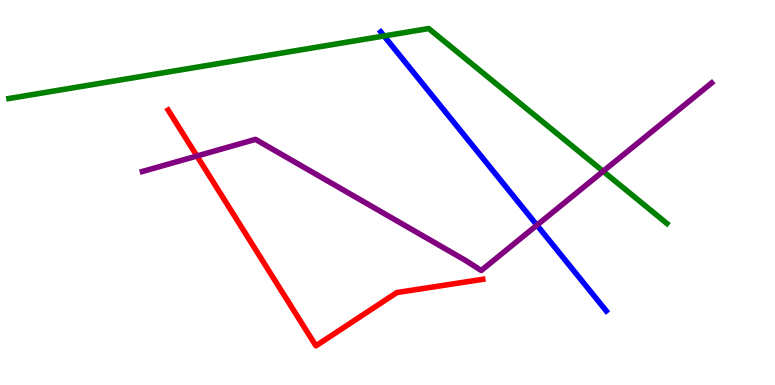[{'lines': ['blue', 'red'], 'intersections': []}, {'lines': ['green', 'red'], 'intersections': []}, {'lines': ['purple', 'red'], 'intersections': [{'x': 2.54, 'y': 5.95}]}, {'lines': ['blue', 'green'], 'intersections': [{'x': 4.96, 'y': 9.07}]}, {'lines': ['blue', 'purple'], 'intersections': [{'x': 6.93, 'y': 4.15}]}, {'lines': ['green', 'purple'], 'intersections': [{'x': 7.78, 'y': 5.55}]}]